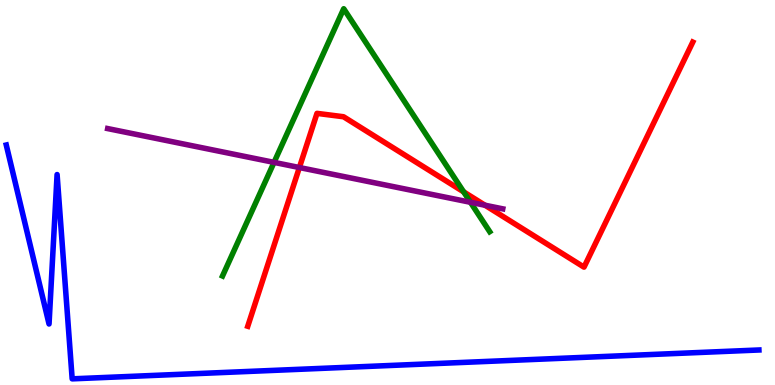[{'lines': ['blue', 'red'], 'intersections': []}, {'lines': ['green', 'red'], 'intersections': [{'x': 5.98, 'y': 5.02}]}, {'lines': ['purple', 'red'], 'intersections': [{'x': 3.86, 'y': 5.65}, {'x': 6.26, 'y': 4.67}]}, {'lines': ['blue', 'green'], 'intersections': []}, {'lines': ['blue', 'purple'], 'intersections': []}, {'lines': ['green', 'purple'], 'intersections': [{'x': 3.54, 'y': 5.78}, {'x': 6.07, 'y': 4.75}]}]